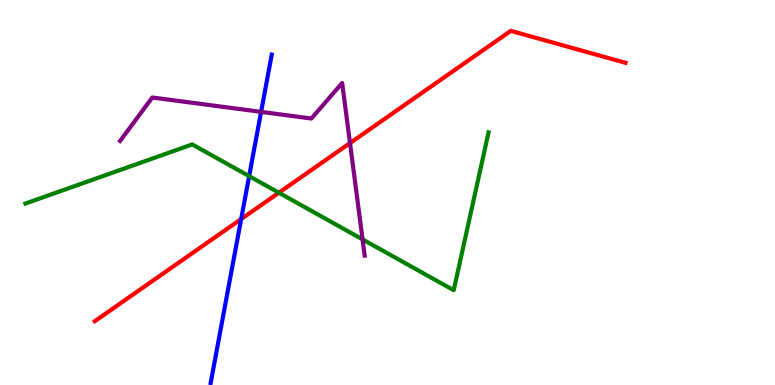[{'lines': ['blue', 'red'], 'intersections': [{'x': 3.11, 'y': 4.31}]}, {'lines': ['green', 'red'], 'intersections': [{'x': 3.6, 'y': 4.99}]}, {'lines': ['purple', 'red'], 'intersections': [{'x': 4.52, 'y': 6.28}]}, {'lines': ['blue', 'green'], 'intersections': [{'x': 3.21, 'y': 5.42}]}, {'lines': ['blue', 'purple'], 'intersections': [{'x': 3.37, 'y': 7.09}]}, {'lines': ['green', 'purple'], 'intersections': [{'x': 4.68, 'y': 3.78}]}]